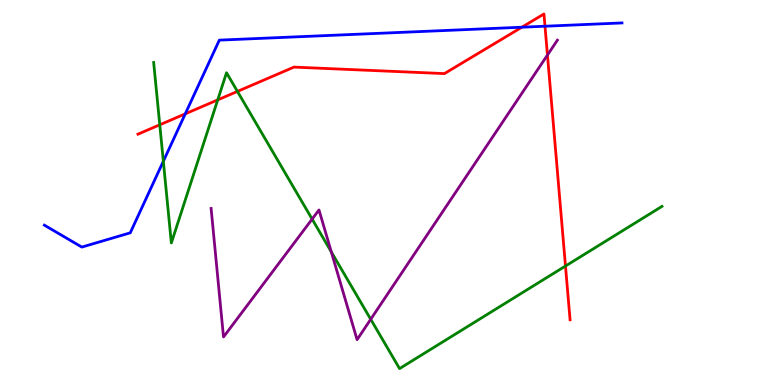[{'lines': ['blue', 'red'], 'intersections': [{'x': 2.39, 'y': 7.04}, {'x': 6.73, 'y': 9.29}, {'x': 7.03, 'y': 9.32}]}, {'lines': ['green', 'red'], 'intersections': [{'x': 2.06, 'y': 6.76}, {'x': 2.81, 'y': 7.41}, {'x': 3.06, 'y': 7.63}, {'x': 7.3, 'y': 3.09}]}, {'lines': ['purple', 'red'], 'intersections': [{'x': 7.06, 'y': 8.57}]}, {'lines': ['blue', 'green'], 'intersections': [{'x': 2.11, 'y': 5.81}]}, {'lines': ['blue', 'purple'], 'intersections': []}, {'lines': ['green', 'purple'], 'intersections': [{'x': 4.03, 'y': 4.31}, {'x': 4.27, 'y': 3.46}, {'x': 4.78, 'y': 1.71}]}]